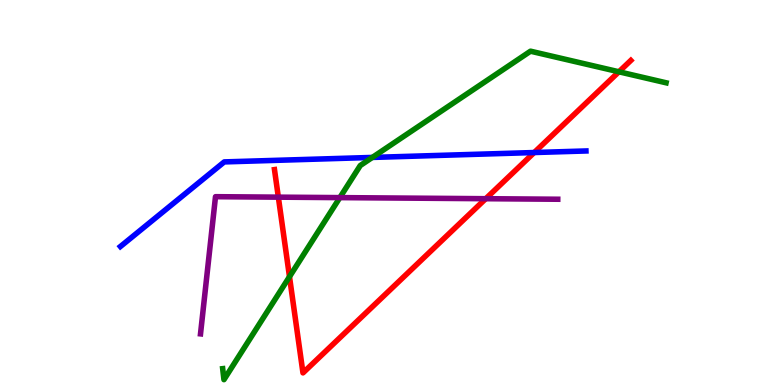[{'lines': ['blue', 'red'], 'intersections': [{'x': 6.89, 'y': 6.04}]}, {'lines': ['green', 'red'], 'intersections': [{'x': 3.74, 'y': 2.81}, {'x': 7.99, 'y': 8.14}]}, {'lines': ['purple', 'red'], 'intersections': [{'x': 3.59, 'y': 4.88}, {'x': 6.27, 'y': 4.84}]}, {'lines': ['blue', 'green'], 'intersections': [{'x': 4.8, 'y': 5.91}]}, {'lines': ['blue', 'purple'], 'intersections': []}, {'lines': ['green', 'purple'], 'intersections': [{'x': 4.39, 'y': 4.87}]}]